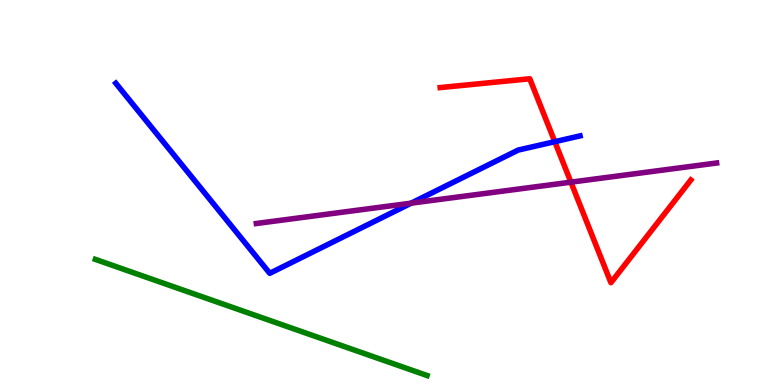[{'lines': ['blue', 'red'], 'intersections': [{'x': 7.16, 'y': 6.32}]}, {'lines': ['green', 'red'], 'intersections': []}, {'lines': ['purple', 'red'], 'intersections': [{'x': 7.37, 'y': 5.27}]}, {'lines': ['blue', 'green'], 'intersections': []}, {'lines': ['blue', 'purple'], 'intersections': [{'x': 5.31, 'y': 4.72}]}, {'lines': ['green', 'purple'], 'intersections': []}]